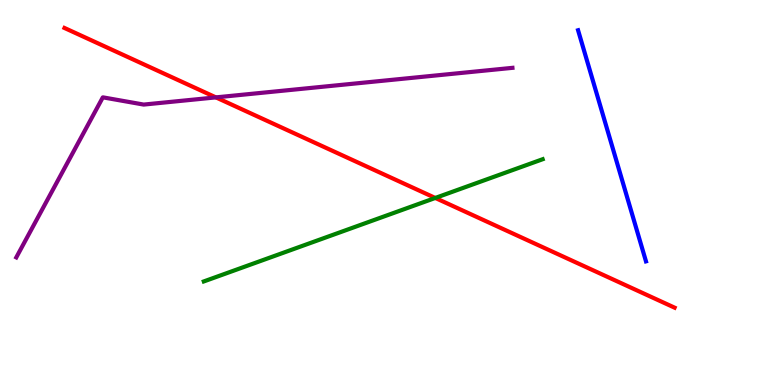[{'lines': ['blue', 'red'], 'intersections': []}, {'lines': ['green', 'red'], 'intersections': [{'x': 5.62, 'y': 4.86}]}, {'lines': ['purple', 'red'], 'intersections': [{'x': 2.79, 'y': 7.47}]}, {'lines': ['blue', 'green'], 'intersections': []}, {'lines': ['blue', 'purple'], 'intersections': []}, {'lines': ['green', 'purple'], 'intersections': []}]